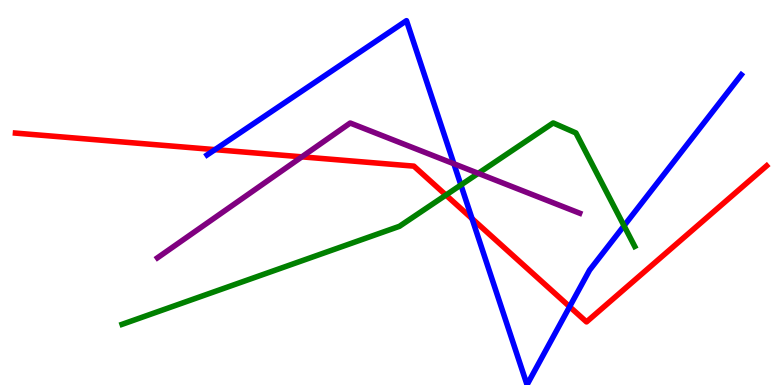[{'lines': ['blue', 'red'], 'intersections': [{'x': 2.77, 'y': 6.11}, {'x': 6.09, 'y': 4.32}, {'x': 7.35, 'y': 2.03}]}, {'lines': ['green', 'red'], 'intersections': [{'x': 5.75, 'y': 4.93}]}, {'lines': ['purple', 'red'], 'intersections': [{'x': 3.89, 'y': 5.93}]}, {'lines': ['blue', 'green'], 'intersections': [{'x': 5.95, 'y': 5.2}, {'x': 8.05, 'y': 4.14}]}, {'lines': ['blue', 'purple'], 'intersections': [{'x': 5.86, 'y': 5.75}]}, {'lines': ['green', 'purple'], 'intersections': [{'x': 6.17, 'y': 5.5}]}]